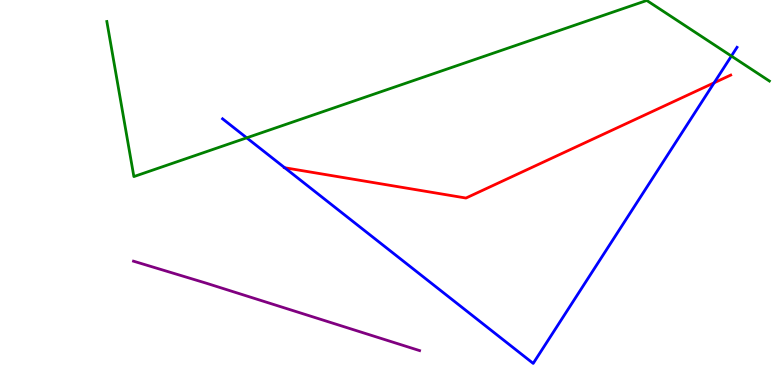[{'lines': ['blue', 'red'], 'intersections': [{'x': 3.67, 'y': 5.64}, {'x': 9.21, 'y': 7.85}]}, {'lines': ['green', 'red'], 'intersections': []}, {'lines': ['purple', 'red'], 'intersections': []}, {'lines': ['blue', 'green'], 'intersections': [{'x': 3.18, 'y': 6.42}, {'x': 9.44, 'y': 8.54}]}, {'lines': ['blue', 'purple'], 'intersections': []}, {'lines': ['green', 'purple'], 'intersections': []}]